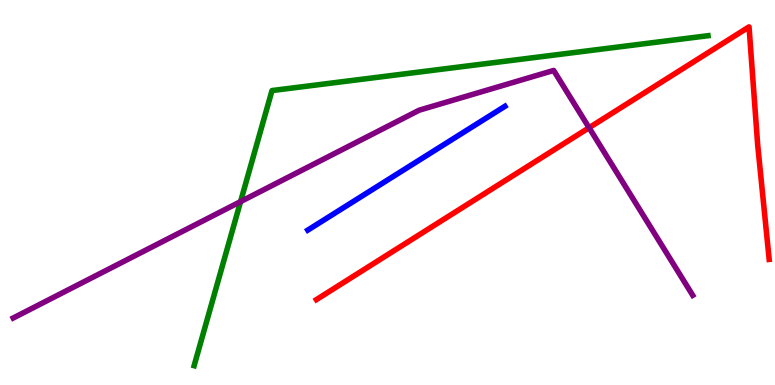[{'lines': ['blue', 'red'], 'intersections': []}, {'lines': ['green', 'red'], 'intersections': []}, {'lines': ['purple', 'red'], 'intersections': [{'x': 7.6, 'y': 6.68}]}, {'lines': ['blue', 'green'], 'intersections': []}, {'lines': ['blue', 'purple'], 'intersections': []}, {'lines': ['green', 'purple'], 'intersections': [{'x': 3.1, 'y': 4.76}]}]